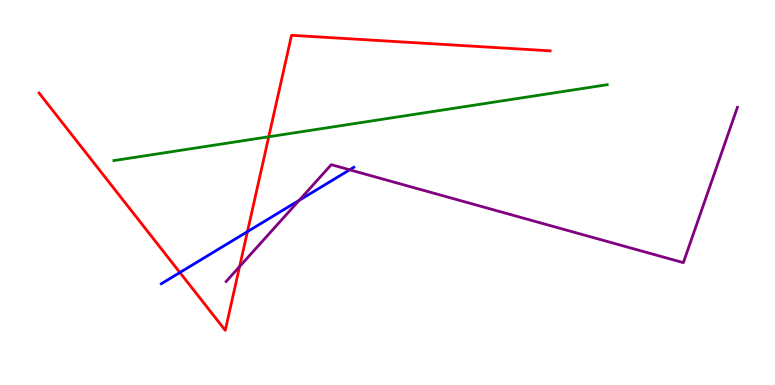[{'lines': ['blue', 'red'], 'intersections': [{'x': 2.32, 'y': 2.92}, {'x': 3.19, 'y': 3.98}]}, {'lines': ['green', 'red'], 'intersections': [{'x': 3.47, 'y': 6.45}]}, {'lines': ['purple', 'red'], 'intersections': [{'x': 3.09, 'y': 3.08}]}, {'lines': ['blue', 'green'], 'intersections': []}, {'lines': ['blue', 'purple'], 'intersections': [{'x': 3.86, 'y': 4.8}, {'x': 4.51, 'y': 5.59}]}, {'lines': ['green', 'purple'], 'intersections': []}]